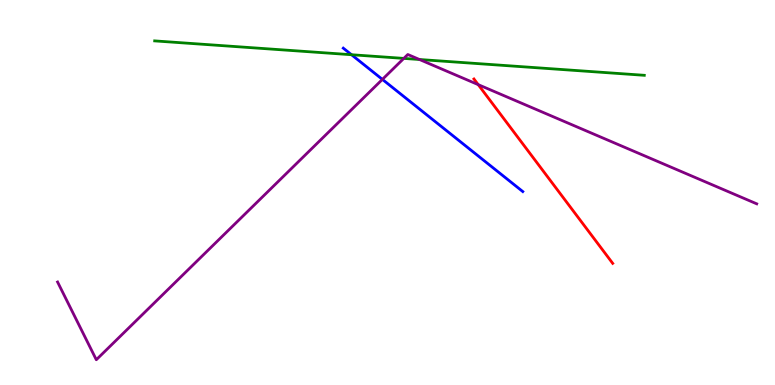[{'lines': ['blue', 'red'], 'intersections': []}, {'lines': ['green', 'red'], 'intersections': []}, {'lines': ['purple', 'red'], 'intersections': [{'x': 6.17, 'y': 7.8}]}, {'lines': ['blue', 'green'], 'intersections': [{'x': 4.54, 'y': 8.58}]}, {'lines': ['blue', 'purple'], 'intersections': [{'x': 4.93, 'y': 7.94}]}, {'lines': ['green', 'purple'], 'intersections': [{'x': 5.21, 'y': 8.48}, {'x': 5.41, 'y': 8.45}]}]